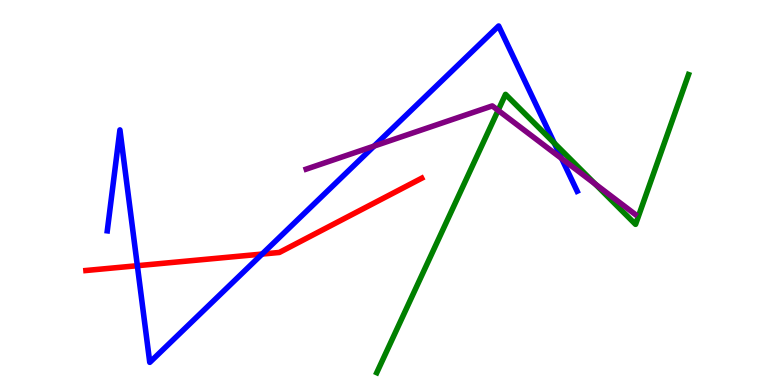[{'lines': ['blue', 'red'], 'intersections': [{'x': 1.77, 'y': 3.1}, {'x': 3.38, 'y': 3.4}]}, {'lines': ['green', 'red'], 'intersections': []}, {'lines': ['purple', 'red'], 'intersections': []}, {'lines': ['blue', 'green'], 'intersections': [{'x': 7.15, 'y': 6.28}]}, {'lines': ['blue', 'purple'], 'intersections': [{'x': 4.83, 'y': 6.21}, {'x': 7.25, 'y': 5.88}]}, {'lines': ['green', 'purple'], 'intersections': [{'x': 6.43, 'y': 7.13}, {'x': 7.68, 'y': 5.22}]}]